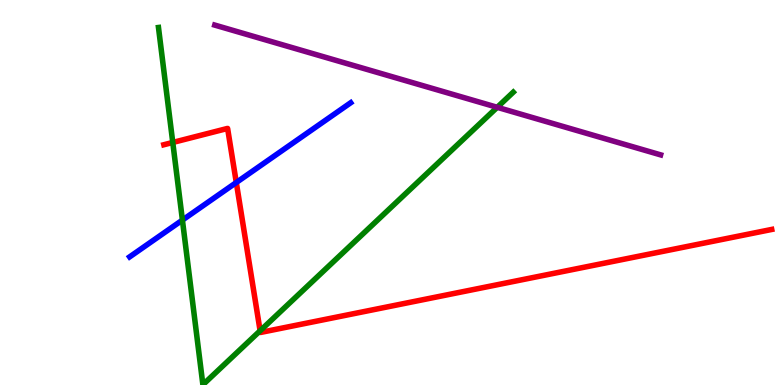[{'lines': ['blue', 'red'], 'intersections': [{'x': 3.05, 'y': 5.26}]}, {'lines': ['green', 'red'], 'intersections': [{'x': 2.23, 'y': 6.3}, {'x': 3.36, 'y': 1.41}]}, {'lines': ['purple', 'red'], 'intersections': []}, {'lines': ['blue', 'green'], 'intersections': [{'x': 2.35, 'y': 4.28}]}, {'lines': ['blue', 'purple'], 'intersections': []}, {'lines': ['green', 'purple'], 'intersections': [{'x': 6.42, 'y': 7.21}]}]